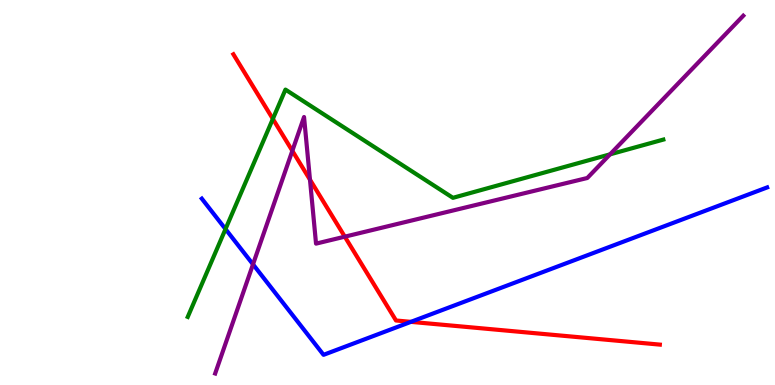[{'lines': ['blue', 'red'], 'intersections': [{'x': 5.3, 'y': 1.64}]}, {'lines': ['green', 'red'], 'intersections': [{'x': 3.52, 'y': 6.91}]}, {'lines': ['purple', 'red'], 'intersections': [{'x': 3.77, 'y': 6.08}, {'x': 4.0, 'y': 5.33}, {'x': 4.45, 'y': 3.85}]}, {'lines': ['blue', 'green'], 'intersections': [{'x': 2.91, 'y': 4.05}]}, {'lines': ['blue', 'purple'], 'intersections': [{'x': 3.26, 'y': 3.13}]}, {'lines': ['green', 'purple'], 'intersections': [{'x': 7.87, 'y': 5.99}]}]